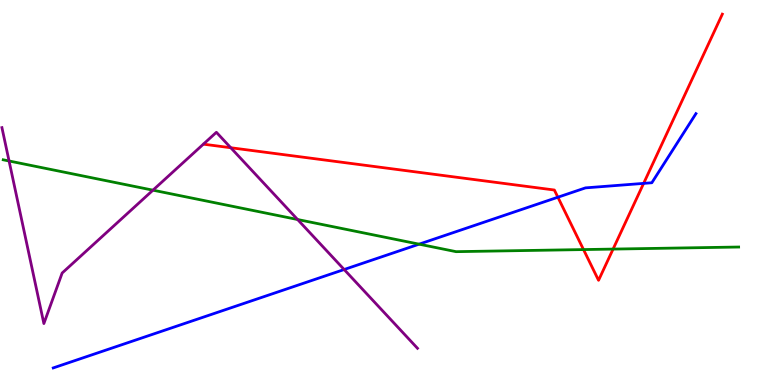[{'lines': ['blue', 'red'], 'intersections': [{'x': 7.2, 'y': 4.88}, {'x': 8.3, 'y': 5.24}]}, {'lines': ['green', 'red'], 'intersections': [{'x': 7.53, 'y': 3.52}, {'x': 7.91, 'y': 3.53}]}, {'lines': ['purple', 'red'], 'intersections': [{'x': 2.98, 'y': 6.16}]}, {'lines': ['blue', 'green'], 'intersections': [{'x': 5.41, 'y': 3.66}]}, {'lines': ['blue', 'purple'], 'intersections': [{'x': 4.44, 'y': 3.0}]}, {'lines': ['green', 'purple'], 'intersections': [{'x': 0.117, 'y': 5.82}, {'x': 1.97, 'y': 5.06}, {'x': 3.84, 'y': 4.3}]}]